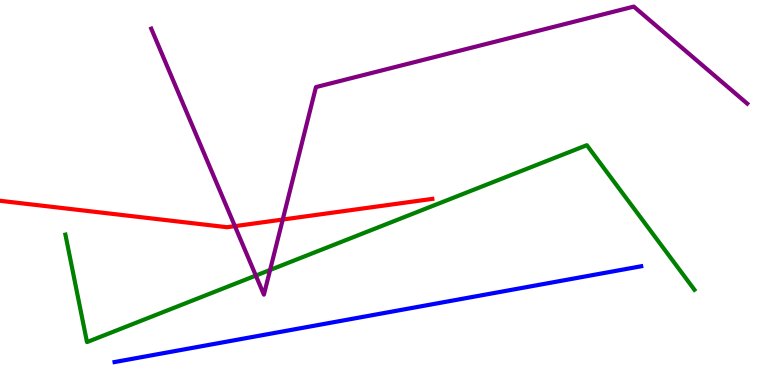[{'lines': ['blue', 'red'], 'intersections': []}, {'lines': ['green', 'red'], 'intersections': []}, {'lines': ['purple', 'red'], 'intersections': [{'x': 3.03, 'y': 4.13}, {'x': 3.65, 'y': 4.3}]}, {'lines': ['blue', 'green'], 'intersections': []}, {'lines': ['blue', 'purple'], 'intersections': []}, {'lines': ['green', 'purple'], 'intersections': [{'x': 3.3, 'y': 2.84}, {'x': 3.49, 'y': 2.99}]}]